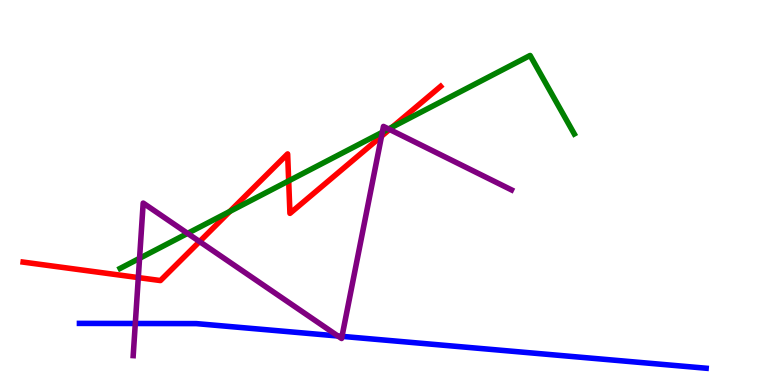[{'lines': ['blue', 'red'], 'intersections': []}, {'lines': ['green', 'red'], 'intersections': [{'x': 2.97, 'y': 4.51}, {'x': 3.72, 'y': 5.3}, {'x': 5.06, 'y': 6.7}]}, {'lines': ['purple', 'red'], 'intersections': [{'x': 1.78, 'y': 2.79}, {'x': 2.58, 'y': 3.73}, {'x': 4.92, 'y': 6.46}, {'x': 5.03, 'y': 6.64}]}, {'lines': ['blue', 'green'], 'intersections': []}, {'lines': ['blue', 'purple'], 'intersections': [{'x': 1.75, 'y': 1.6}, {'x': 4.36, 'y': 1.27}, {'x': 4.41, 'y': 1.26}]}, {'lines': ['green', 'purple'], 'intersections': [{'x': 1.8, 'y': 3.29}, {'x': 2.42, 'y': 3.94}, {'x': 4.93, 'y': 6.57}, {'x': 5.01, 'y': 6.65}]}]